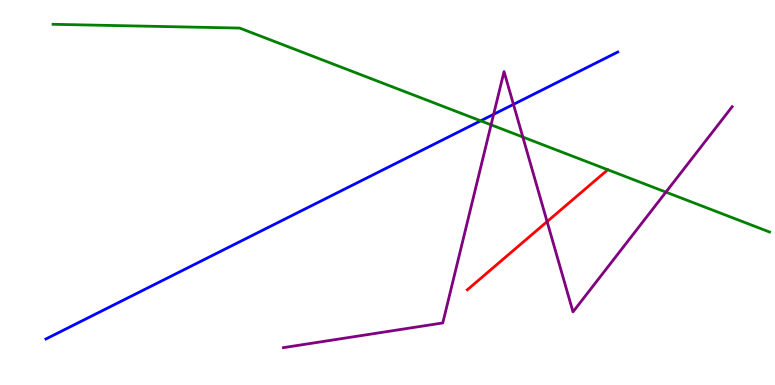[{'lines': ['blue', 'red'], 'intersections': []}, {'lines': ['green', 'red'], 'intersections': []}, {'lines': ['purple', 'red'], 'intersections': [{'x': 7.06, 'y': 4.24}]}, {'lines': ['blue', 'green'], 'intersections': [{'x': 6.2, 'y': 6.86}]}, {'lines': ['blue', 'purple'], 'intersections': [{'x': 6.37, 'y': 7.03}, {'x': 6.63, 'y': 7.29}]}, {'lines': ['green', 'purple'], 'intersections': [{'x': 6.34, 'y': 6.76}, {'x': 6.75, 'y': 6.44}, {'x': 8.59, 'y': 5.01}]}]